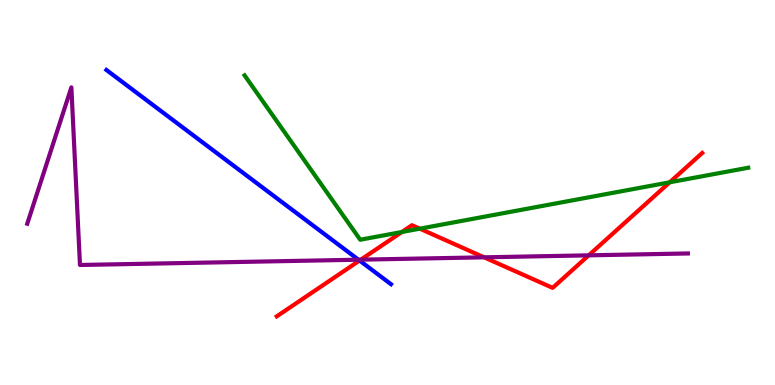[{'lines': ['blue', 'red'], 'intersections': [{'x': 4.64, 'y': 3.23}]}, {'lines': ['green', 'red'], 'intersections': [{'x': 5.19, 'y': 3.97}, {'x': 5.42, 'y': 4.06}, {'x': 8.64, 'y': 5.26}]}, {'lines': ['purple', 'red'], 'intersections': [{'x': 4.66, 'y': 3.26}, {'x': 6.25, 'y': 3.32}, {'x': 7.6, 'y': 3.37}]}, {'lines': ['blue', 'green'], 'intersections': []}, {'lines': ['blue', 'purple'], 'intersections': [{'x': 4.63, 'y': 3.25}]}, {'lines': ['green', 'purple'], 'intersections': []}]